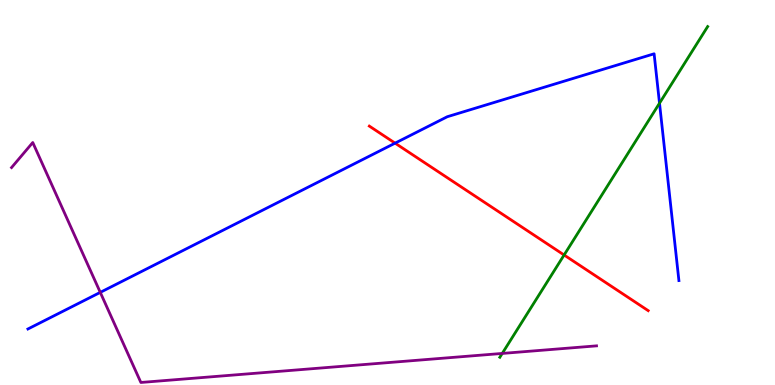[{'lines': ['blue', 'red'], 'intersections': [{'x': 5.1, 'y': 6.28}]}, {'lines': ['green', 'red'], 'intersections': [{'x': 7.28, 'y': 3.38}]}, {'lines': ['purple', 'red'], 'intersections': []}, {'lines': ['blue', 'green'], 'intersections': [{'x': 8.51, 'y': 7.32}]}, {'lines': ['blue', 'purple'], 'intersections': [{'x': 1.29, 'y': 2.41}]}, {'lines': ['green', 'purple'], 'intersections': [{'x': 6.48, 'y': 0.82}]}]